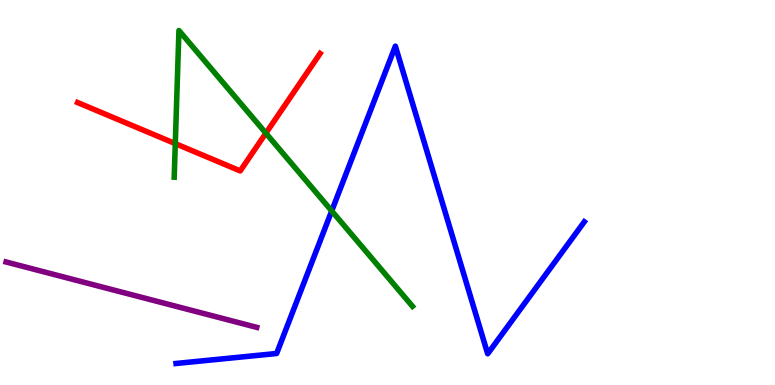[{'lines': ['blue', 'red'], 'intersections': []}, {'lines': ['green', 'red'], 'intersections': [{'x': 2.26, 'y': 6.27}, {'x': 3.43, 'y': 6.54}]}, {'lines': ['purple', 'red'], 'intersections': []}, {'lines': ['blue', 'green'], 'intersections': [{'x': 4.28, 'y': 4.52}]}, {'lines': ['blue', 'purple'], 'intersections': []}, {'lines': ['green', 'purple'], 'intersections': []}]